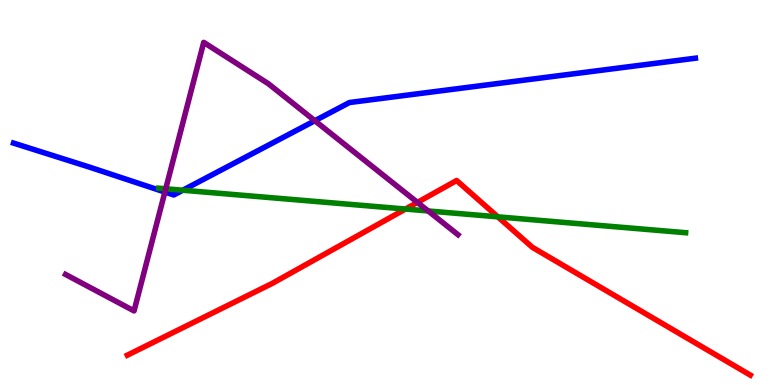[{'lines': ['blue', 'red'], 'intersections': []}, {'lines': ['green', 'red'], 'intersections': [{'x': 5.23, 'y': 4.57}, {'x': 6.42, 'y': 4.37}]}, {'lines': ['purple', 'red'], 'intersections': [{'x': 5.39, 'y': 4.74}]}, {'lines': ['blue', 'green'], 'intersections': [{'x': 2.36, 'y': 5.06}]}, {'lines': ['blue', 'purple'], 'intersections': [{'x': 2.13, 'y': 5.01}, {'x': 4.06, 'y': 6.86}]}, {'lines': ['green', 'purple'], 'intersections': [{'x': 2.14, 'y': 5.1}, {'x': 5.52, 'y': 4.52}]}]